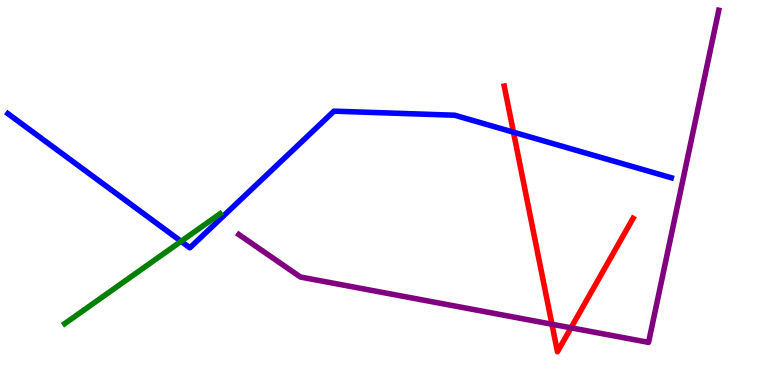[{'lines': ['blue', 'red'], 'intersections': [{'x': 6.63, 'y': 6.57}]}, {'lines': ['green', 'red'], 'intersections': []}, {'lines': ['purple', 'red'], 'intersections': [{'x': 7.12, 'y': 1.58}, {'x': 7.37, 'y': 1.49}]}, {'lines': ['blue', 'green'], 'intersections': [{'x': 2.34, 'y': 3.73}]}, {'lines': ['blue', 'purple'], 'intersections': []}, {'lines': ['green', 'purple'], 'intersections': []}]